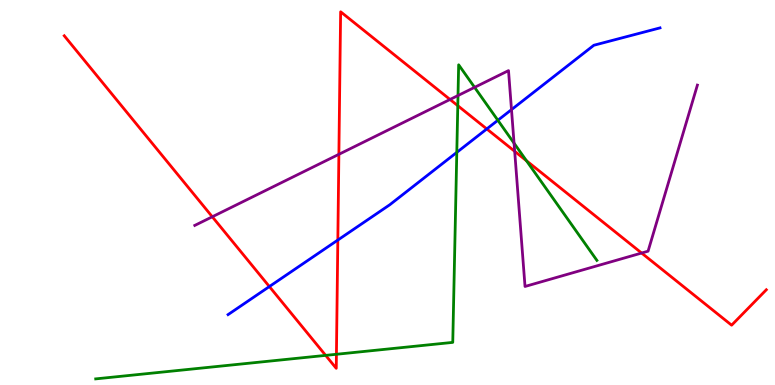[{'lines': ['blue', 'red'], 'intersections': [{'x': 3.48, 'y': 2.56}, {'x': 4.36, 'y': 3.77}, {'x': 6.28, 'y': 6.65}]}, {'lines': ['green', 'red'], 'intersections': [{'x': 4.2, 'y': 0.769}, {'x': 4.34, 'y': 0.798}, {'x': 5.91, 'y': 7.25}, {'x': 6.79, 'y': 5.82}]}, {'lines': ['purple', 'red'], 'intersections': [{'x': 2.74, 'y': 4.37}, {'x': 4.37, 'y': 5.99}, {'x': 5.81, 'y': 7.42}, {'x': 6.64, 'y': 6.07}, {'x': 8.28, 'y': 3.43}]}, {'lines': ['blue', 'green'], 'intersections': [{'x': 5.89, 'y': 6.04}, {'x': 6.42, 'y': 6.88}]}, {'lines': ['blue', 'purple'], 'intersections': [{'x': 6.6, 'y': 7.15}]}, {'lines': ['green', 'purple'], 'intersections': [{'x': 5.91, 'y': 7.52}, {'x': 6.12, 'y': 7.73}, {'x': 6.63, 'y': 6.28}]}]